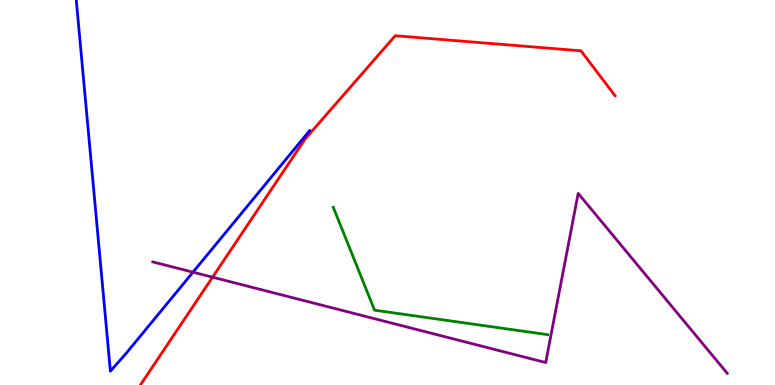[{'lines': ['blue', 'red'], 'intersections': []}, {'lines': ['green', 'red'], 'intersections': []}, {'lines': ['purple', 'red'], 'intersections': [{'x': 2.74, 'y': 2.8}]}, {'lines': ['blue', 'green'], 'intersections': []}, {'lines': ['blue', 'purple'], 'intersections': [{'x': 2.49, 'y': 2.93}]}, {'lines': ['green', 'purple'], 'intersections': []}]